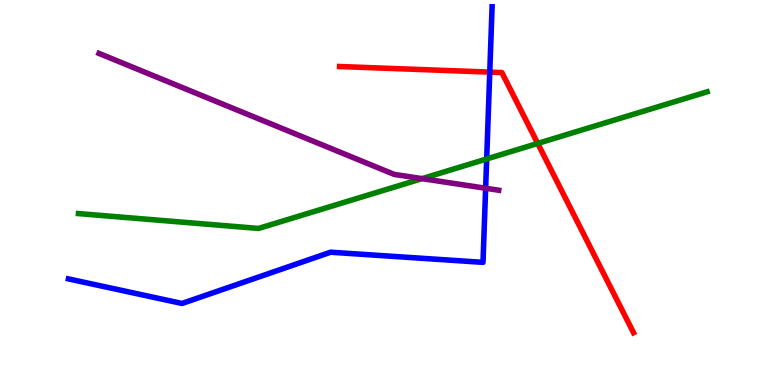[{'lines': ['blue', 'red'], 'intersections': [{'x': 6.32, 'y': 8.13}]}, {'lines': ['green', 'red'], 'intersections': [{'x': 6.94, 'y': 6.28}]}, {'lines': ['purple', 'red'], 'intersections': []}, {'lines': ['blue', 'green'], 'intersections': [{'x': 6.28, 'y': 5.87}]}, {'lines': ['blue', 'purple'], 'intersections': [{'x': 6.27, 'y': 5.11}]}, {'lines': ['green', 'purple'], 'intersections': [{'x': 5.45, 'y': 5.36}]}]